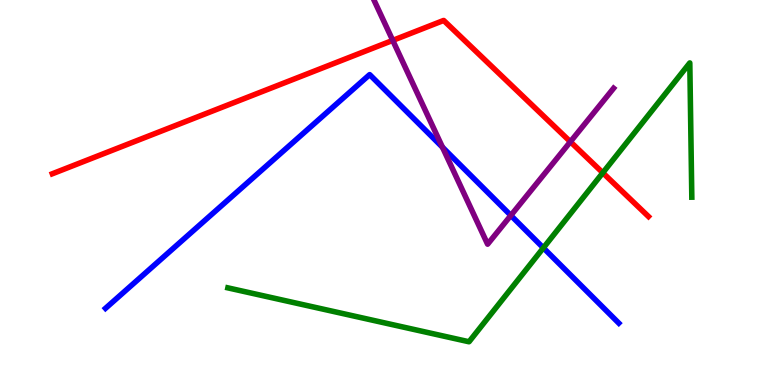[{'lines': ['blue', 'red'], 'intersections': []}, {'lines': ['green', 'red'], 'intersections': [{'x': 7.78, 'y': 5.51}]}, {'lines': ['purple', 'red'], 'intersections': [{'x': 5.07, 'y': 8.95}, {'x': 7.36, 'y': 6.32}]}, {'lines': ['blue', 'green'], 'intersections': [{'x': 7.01, 'y': 3.56}]}, {'lines': ['blue', 'purple'], 'intersections': [{'x': 5.71, 'y': 6.18}, {'x': 6.59, 'y': 4.4}]}, {'lines': ['green', 'purple'], 'intersections': []}]